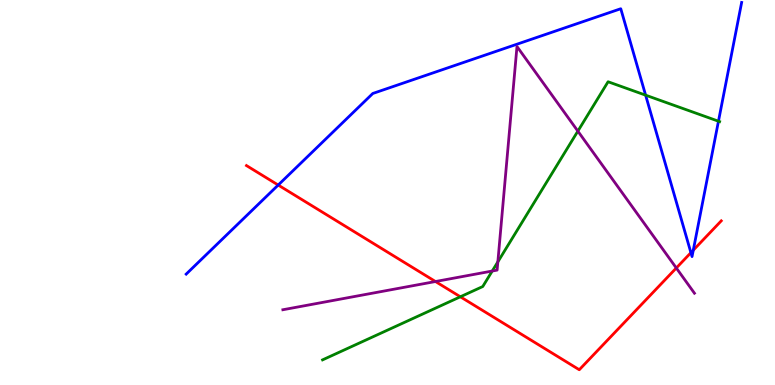[{'lines': ['blue', 'red'], 'intersections': [{'x': 3.59, 'y': 5.19}, {'x': 8.91, 'y': 3.44}, {'x': 8.95, 'y': 3.5}]}, {'lines': ['green', 'red'], 'intersections': [{'x': 5.94, 'y': 2.29}]}, {'lines': ['purple', 'red'], 'intersections': [{'x': 5.62, 'y': 2.69}, {'x': 8.73, 'y': 3.04}]}, {'lines': ['blue', 'green'], 'intersections': [{'x': 8.33, 'y': 7.53}, {'x': 9.27, 'y': 6.85}]}, {'lines': ['blue', 'purple'], 'intersections': []}, {'lines': ['green', 'purple'], 'intersections': [{'x': 6.35, 'y': 2.96}, {'x': 6.42, 'y': 3.2}, {'x': 7.46, 'y': 6.59}]}]